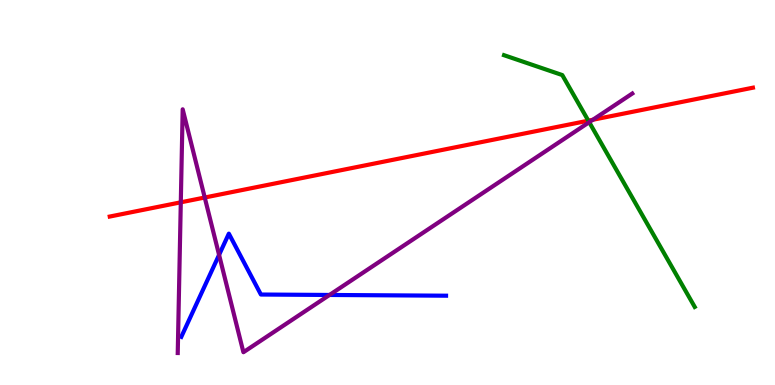[{'lines': ['blue', 'red'], 'intersections': []}, {'lines': ['green', 'red'], 'intersections': [{'x': 7.59, 'y': 6.87}]}, {'lines': ['purple', 'red'], 'intersections': [{'x': 2.33, 'y': 4.74}, {'x': 2.64, 'y': 4.87}, {'x': 7.65, 'y': 6.89}]}, {'lines': ['blue', 'green'], 'intersections': []}, {'lines': ['blue', 'purple'], 'intersections': [{'x': 2.83, 'y': 3.38}, {'x': 4.25, 'y': 2.34}]}, {'lines': ['green', 'purple'], 'intersections': [{'x': 7.6, 'y': 6.83}]}]